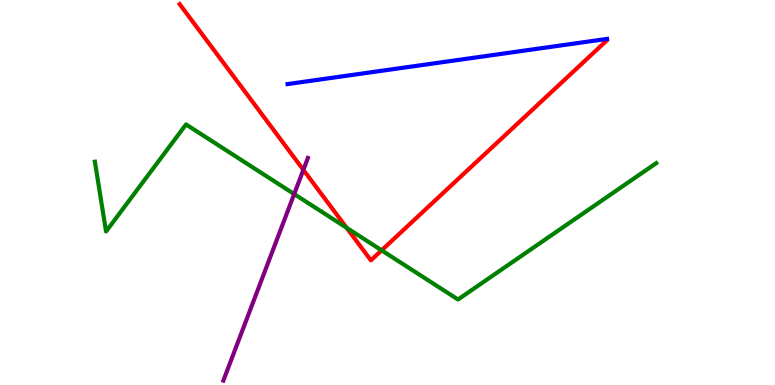[{'lines': ['blue', 'red'], 'intersections': []}, {'lines': ['green', 'red'], 'intersections': [{'x': 4.47, 'y': 4.08}, {'x': 4.92, 'y': 3.5}]}, {'lines': ['purple', 'red'], 'intersections': [{'x': 3.91, 'y': 5.59}]}, {'lines': ['blue', 'green'], 'intersections': []}, {'lines': ['blue', 'purple'], 'intersections': []}, {'lines': ['green', 'purple'], 'intersections': [{'x': 3.8, 'y': 4.96}]}]